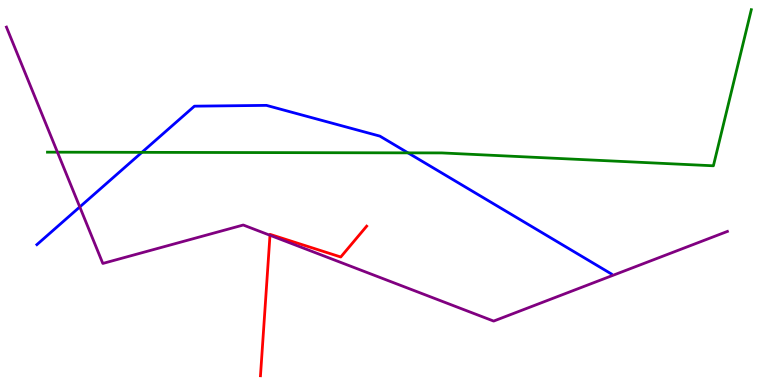[{'lines': ['blue', 'red'], 'intersections': []}, {'lines': ['green', 'red'], 'intersections': []}, {'lines': ['purple', 'red'], 'intersections': [{'x': 3.48, 'y': 3.89}]}, {'lines': ['blue', 'green'], 'intersections': [{'x': 1.83, 'y': 6.04}, {'x': 5.26, 'y': 6.03}]}, {'lines': ['blue', 'purple'], 'intersections': [{'x': 1.03, 'y': 4.63}]}, {'lines': ['green', 'purple'], 'intersections': [{'x': 0.741, 'y': 6.05}]}]